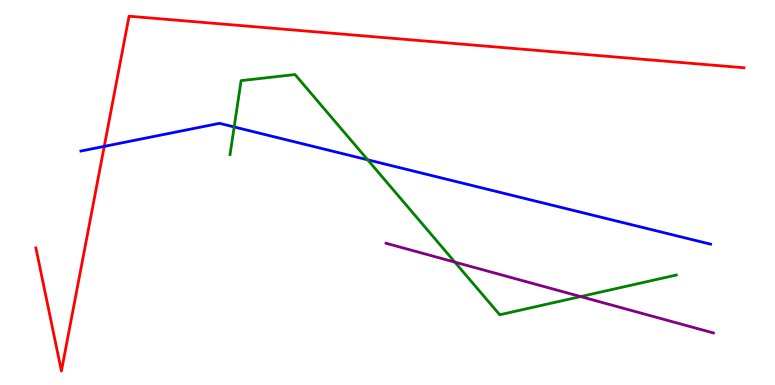[{'lines': ['blue', 'red'], 'intersections': [{'x': 1.34, 'y': 6.2}]}, {'lines': ['green', 'red'], 'intersections': []}, {'lines': ['purple', 'red'], 'intersections': []}, {'lines': ['blue', 'green'], 'intersections': [{'x': 3.02, 'y': 6.7}, {'x': 4.74, 'y': 5.85}]}, {'lines': ['blue', 'purple'], 'intersections': []}, {'lines': ['green', 'purple'], 'intersections': [{'x': 5.87, 'y': 3.19}, {'x': 7.49, 'y': 2.3}]}]